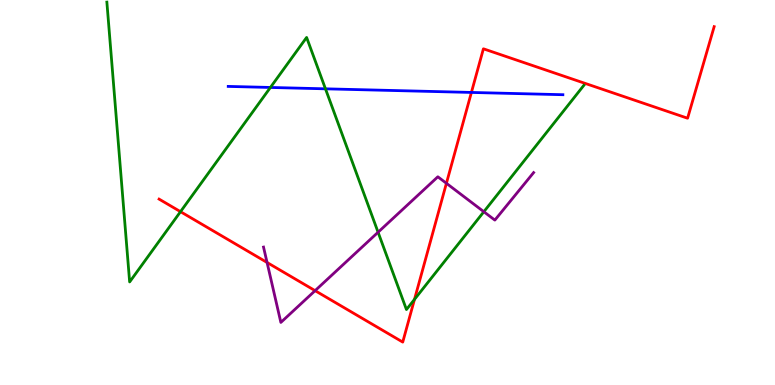[{'lines': ['blue', 'red'], 'intersections': [{'x': 6.08, 'y': 7.6}]}, {'lines': ['green', 'red'], 'intersections': [{'x': 2.33, 'y': 4.5}, {'x': 5.35, 'y': 2.22}]}, {'lines': ['purple', 'red'], 'intersections': [{'x': 3.45, 'y': 3.18}, {'x': 4.07, 'y': 2.45}, {'x': 5.76, 'y': 5.24}]}, {'lines': ['blue', 'green'], 'intersections': [{'x': 3.49, 'y': 7.73}, {'x': 4.2, 'y': 7.69}]}, {'lines': ['blue', 'purple'], 'intersections': []}, {'lines': ['green', 'purple'], 'intersections': [{'x': 4.88, 'y': 3.97}, {'x': 6.24, 'y': 4.5}]}]